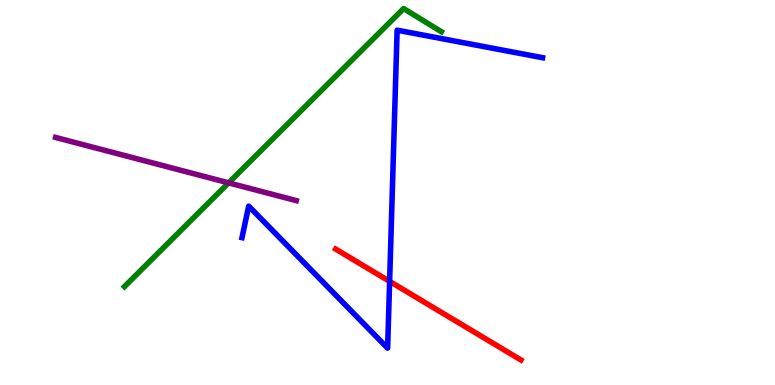[{'lines': ['blue', 'red'], 'intersections': [{'x': 5.03, 'y': 2.69}]}, {'lines': ['green', 'red'], 'intersections': []}, {'lines': ['purple', 'red'], 'intersections': []}, {'lines': ['blue', 'green'], 'intersections': []}, {'lines': ['blue', 'purple'], 'intersections': []}, {'lines': ['green', 'purple'], 'intersections': [{'x': 2.95, 'y': 5.25}]}]